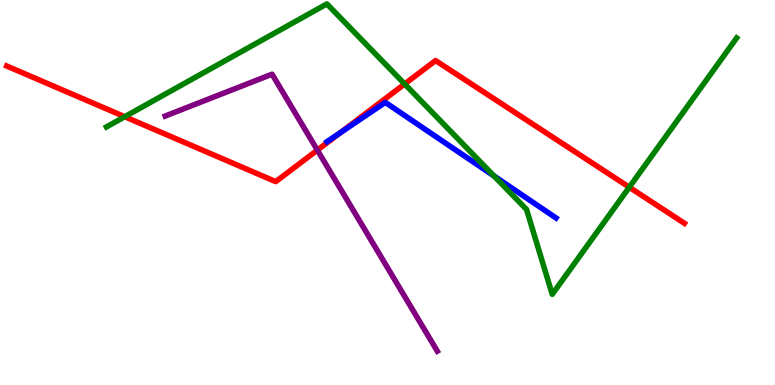[{'lines': ['blue', 'red'], 'intersections': [{'x': 4.39, 'y': 6.56}]}, {'lines': ['green', 'red'], 'intersections': [{'x': 1.61, 'y': 6.97}, {'x': 5.22, 'y': 7.82}, {'x': 8.12, 'y': 5.14}]}, {'lines': ['purple', 'red'], 'intersections': [{'x': 4.09, 'y': 6.1}]}, {'lines': ['blue', 'green'], 'intersections': [{'x': 6.37, 'y': 5.43}]}, {'lines': ['blue', 'purple'], 'intersections': []}, {'lines': ['green', 'purple'], 'intersections': []}]